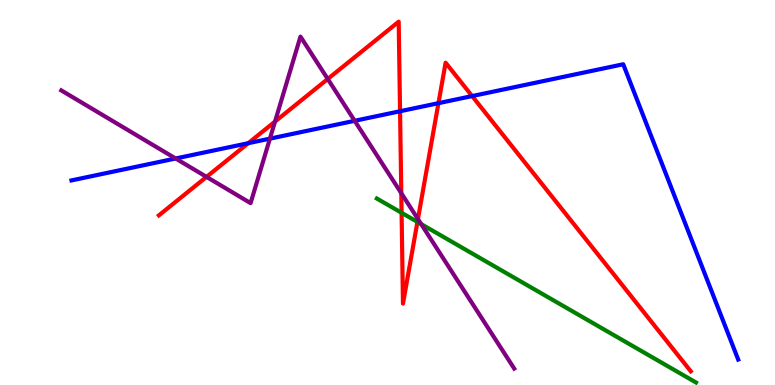[{'lines': ['blue', 'red'], 'intersections': [{'x': 3.2, 'y': 6.28}, {'x': 5.16, 'y': 7.11}, {'x': 5.66, 'y': 7.32}, {'x': 6.09, 'y': 7.5}]}, {'lines': ['green', 'red'], 'intersections': [{'x': 5.18, 'y': 4.47}, {'x': 5.39, 'y': 4.24}]}, {'lines': ['purple', 'red'], 'intersections': [{'x': 2.66, 'y': 5.41}, {'x': 3.55, 'y': 6.84}, {'x': 4.23, 'y': 7.95}, {'x': 5.18, 'y': 4.98}, {'x': 5.39, 'y': 4.31}]}, {'lines': ['blue', 'green'], 'intersections': []}, {'lines': ['blue', 'purple'], 'intersections': [{'x': 2.27, 'y': 5.88}, {'x': 3.48, 'y': 6.4}, {'x': 4.58, 'y': 6.86}]}, {'lines': ['green', 'purple'], 'intersections': [{'x': 5.43, 'y': 4.18}]}]